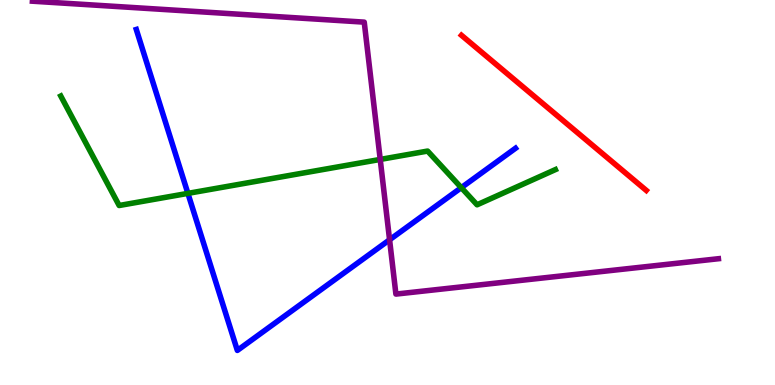[{'lines': ['blue', 'red'], 'intersections': []}, {'lines': ['green', 'red'], 'intersections': []}, {'lines': ['purple', 'red'], 'intersections': []}, {'lines': ['blue', 'green'], 'intersections': [{'x': 2.42, 'y': 4.98}, {'x': 5.95, 'y': 5.13}]}, {'lines': ['blue', 'purple'], 'intersections': [{'x': 5.03, 'y': 3.77}]}, {'lines': ['green', 'purple'], 'intersections': [{'x': 4.91, 'y': 5.86}]}]